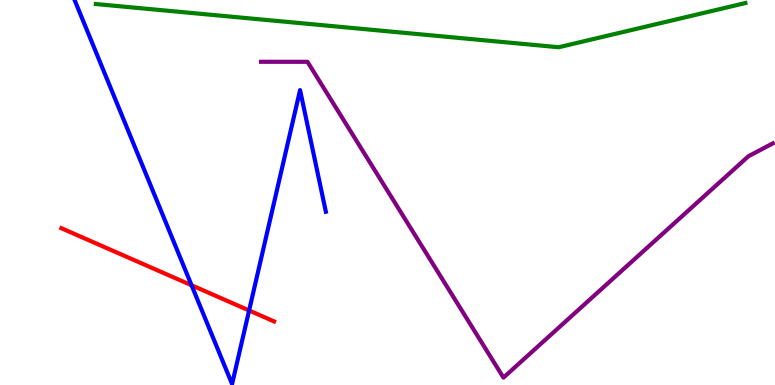[{'lines': ['blue', 'red'], 'intersections': [{'x': 2.47, 'y': 2.59}, {'x': 3.21, 'y': 1.94}]}, {'lines': ['green', 'red'], 'intersections': []}, {'lines': ['purple', 'red'], 'intersections': []}, {'lines': ['blue', 'green'], 'intersections': []}, {'lines': ['blue', 'purple'], 'intersections': []}, {'lines': ['green', 'purple'], 'intersections': []}]